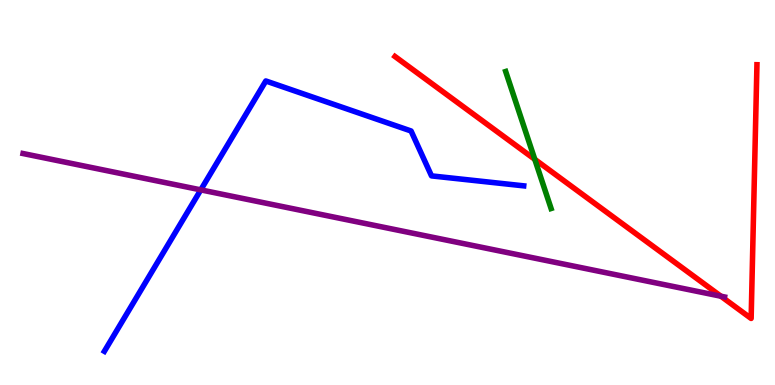[{'lines': ['blue', 'red'], 'intersections': []}, {'lines': ['green', 'red'], 'intersections': [{'x': 6.9, 'y': 5.86}]}, {'lines': ['purple', 'red'], 'intersections': [{'x': 9.3, 'y': 2.31}]}, {'lines': ['blue', 'green'], 'intersections': []}, {'lines': ['blue', 'purple'], 'intersections': [{'x': 2.59, 'y': 5.07}]}, {'lines': ['green', 'purple'], 'intersections': []}]